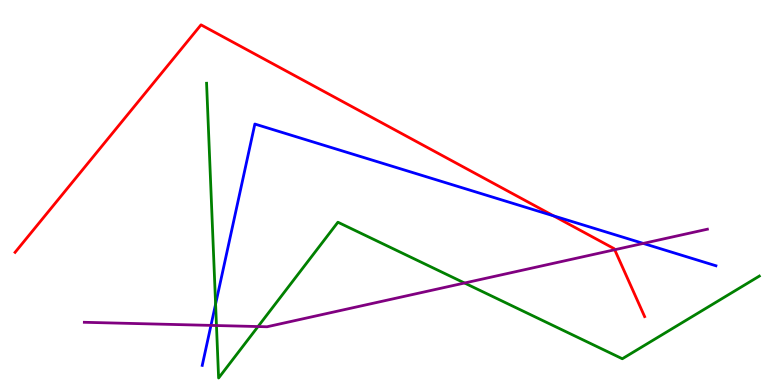[{'lines': ['blue', 'red'], 'intersections': [{'x': 7.14, 'y': 4.39}]}, {'lines': ['green', 'red'], 'intersections': []}, {'lines': ['purple', 'red'], 'intersections': [{'x': 7.93, 'y': 3.51}]}, {'lines': ['blue', 'green'], 'intersections': [{'x': 2.78, 'y': 2.1}]}, {'lines': ['blue', 'purple'], 'intersections': [{'x': 2.72, 'y': 1.55}, {'x': 8.3, 'y': 3.68}]}, {'lines': ['green', 'purple'], 'intersections': [{'x': 2.79, 'y': 1.54}, {'x': 3.33, 'y': 1.52}, {'x': 5.99, 'y': 2.65}]}]